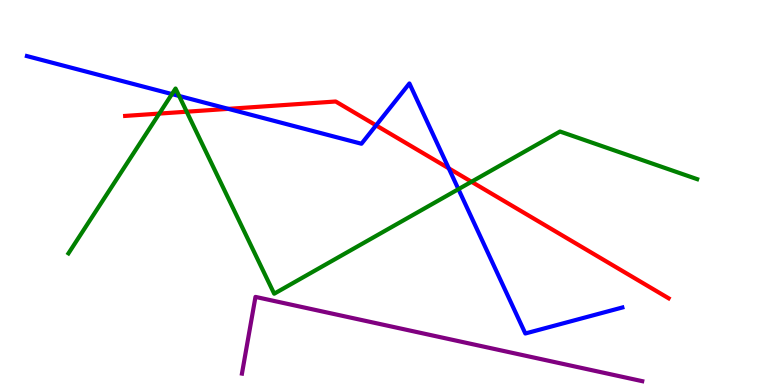[{'lines': ['blue', 'red'], 'intersections': [{'x': 2.95, 'y': 7.17}, {'x': 4.85, 'y': 6.74}, {'x': 5.79, 'y': 5.63}]}, {'lines': ['green', 'red'], 'intersections': [{'x': 2.06, 'y': 7.05}, {'x': 2.41, 'y': 7.1}, {'x': 6.08, 'y': 5.28}]}, {'lines': ['purple', 'red'], 'intersections': []}, {'lines': ['blue', 'green'], 'intersections': [{'x': 2.22, 'y': 7.56}, {'x': 2.31, 'y': 7.51}, {'x': 5.92, 'y': 5.09}]}, {'lines': ['blue', 'purple'], 'intersections': []}, {'lines': ['green', 'purple'], 'intersections': []}]